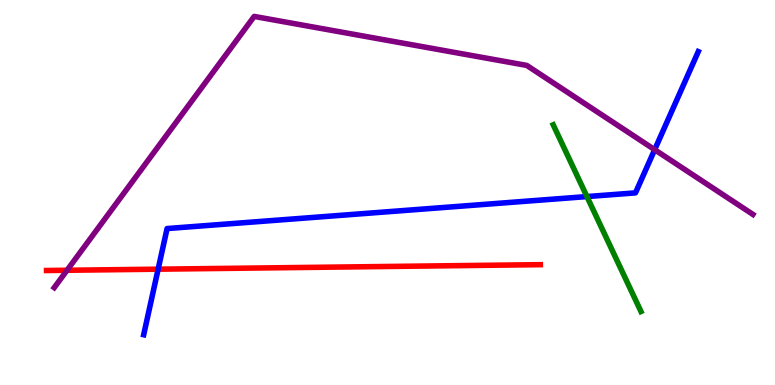[{'lines': ['blue', 'red'], 'intersections': [{'x': 2.04, 'y': 3.01}]}, {'lines': ['green', 'red'], 'intersections': []}, {'lines': ['purple', 'red'], 'intersections': [{'x': 0.865, 'y': 2.98}]}, {'lines': ['blue', 'green'], 'intersections': [{'x': 7.57, 'y': 4.89}]}, {'lines': ['blue', 'purple'], 'intersections': [{'x': 8.45, 'y': 6.11}]}, {'lines': ['green', 'purple'], 'intersections': []}]